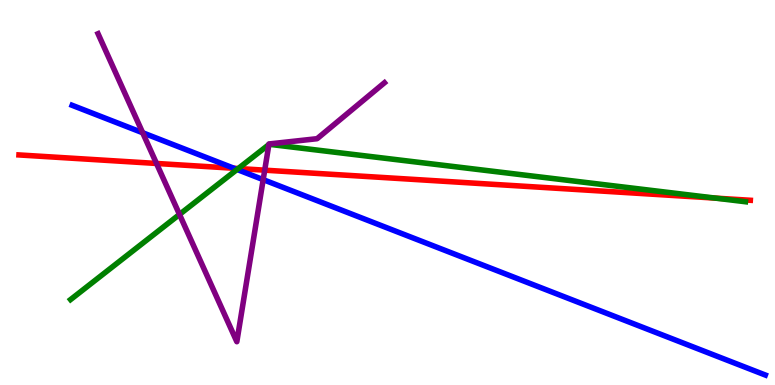[{'lines': ['blue', 'red'], 'intersections': [{'x': 3.02, 'y': 5.63}]}, {'lines': ['green', 'red'], 'intersections': [{'x': 3.07, 'y': 5.62}, {'x': 9.23, 'y': 4.85}]}, {'lines': ['purple', 'red'], 'intersections': [{'x': 2.02, 'y': 5.75}, {'x': 3.42, 'y': 5.58}]}, {'lines': ['blue', 'green'], 'intersections': [{'x': 3.06, 'y': 5.6}]}, {'lines': ['blue', 'purple'], 'intersections': [{'x': 1.84, 'y': 6.55}, {'x': 3.4, 'y': 5.33}]}, {'lines': ['green', 'purple'], 'intersections': [{'x': 2.32, 'y': 4.43}, {'x': 3.47, 'y': 6.24}]}]